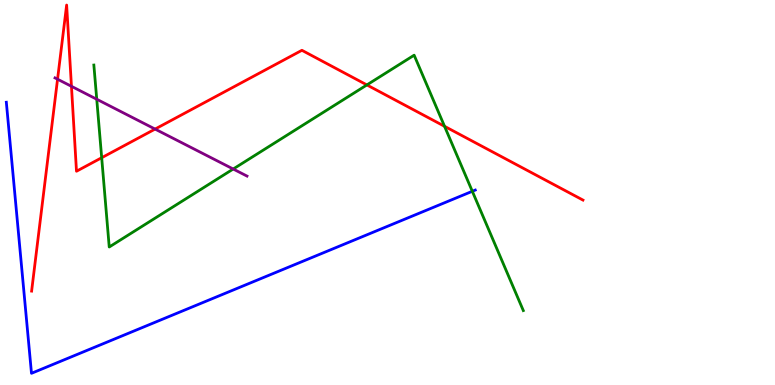[{'lines': ['blue', 'red'], 'intersections': []}, {'lines': ['green', 'red'], 'intersections': [{'x': 1.31, 'y': 5.9}, {'x': 4.73, 'y': 7.79}, {'x': 5.74, 'y': 6.72}]}, {'lines': ['purple', 'red'], 'intersections': [{'x': 0.743, 'y': 7.94}, {'x': 0.922, 'y': 7.76}, {'x': 2.0, 'y': 6.65}]}, {'lines': ['blue', 'green'], 'intersections': [{'x': 6.09, 'y': 5.03}]}, {'lines': ['blue', 'purple'], 'intersections': []}, {'lines': ['green', 'purple'], 'intersections': [{'x': 1.25, 'y': 7.42}, {'x': 3.01, 'y': 5.61}]}]